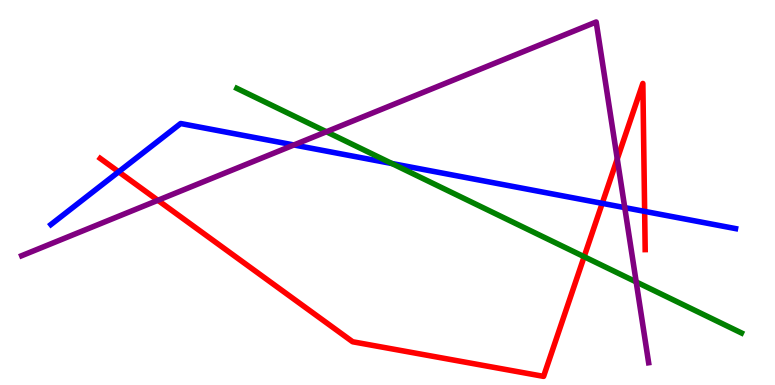[{'lines': ['blue', 'red'], 'intersections': [{'x': 1.53, 'y': 5.54}, {'x': 7.77, 'y': 4.72}, {'x': 8.32, 'y': 4.51}]}, {'lines': ['green', 'red'], 'intersections': [{'x': 7.54, 'y': 3.33}]}, {'lines': ['purple', 'red'], 'intersections': [{'x': 2.04, 'y': 4.8}, {'x': 7.96, 'y': 5.87}]}, {'lines': ['blue', 'green'], 'intersections': [{'x': 5.06, 'y': 5.75}]}, {'lines': ['blue', 'purple'], 'intersections': [{'x': 3.79, 'y': 6.23}, {'x': 8.06, 'y': 4.61}]}, {'lines': ['green', 'purple'], 'intersections': [{'x': 4.21, 'y': 6.58}, {'x': 8.21, 'y': 2.68}]}]